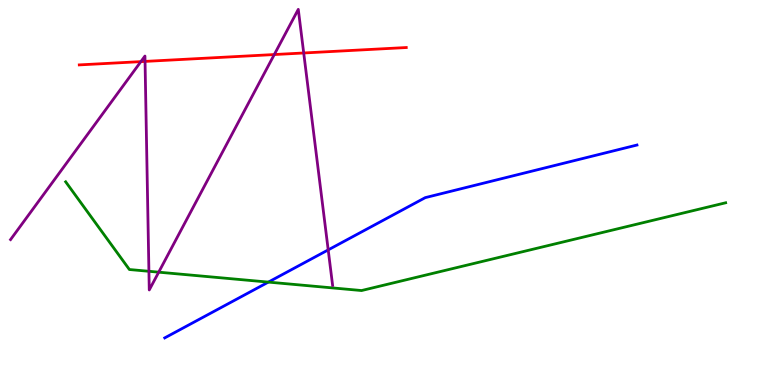[{'lines': ['blue', 'red'], 'intersections': []}, {'lines': ['green', 'red'], 'intersections': []}, {'lines': ['purple', 'red'], 'intersections': [{'x': 1.82, 'y': 8.4}, {'x': 1.87, 'y': 8.41}, {'x': 3.54, 'y': 8.58}, {'x': 3.92, 'y': 8.62}]}, {'lines': ['blue', 'green'], 'intersections': [{'x': 3.46, 'y': 2.67}]}, {'lines': ['blue', 'purple'], 'intersections': [{'x': 4.23, 'y': 3.51}]}, {'lines': ['green', 'purple'], 'intersections': [{'x': 1.92, 'y': 2.95}, {'x': 2.05, 'y': 2.93}]}]